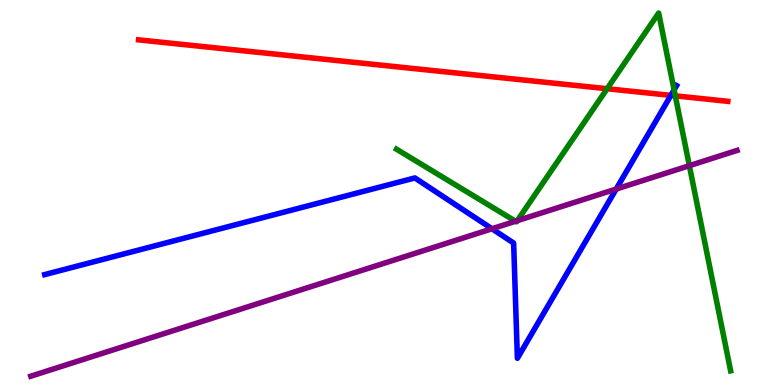[{'lines': ['blue', 'red'], 'intersections': [{'x': 8.66, 'y': 7.52}]}, {'lines': ['green', 'red'], 'intersections': [{'x': 7.83, 'y': 7.7}, {'x': 8.71, 'y': 7.51}]}, {'lines': ['purple', 'red'], 'intersections': []}, {'lines': ['blue', 'green'], 'intersections': [{'x': 8.7, 'y': 7.67}]}, {'lines': ['blue', 'purple'], 'intersections': [{'x': 6.35, 'y': 4.06}, {'x': 7.95, 'y': 5.09}]}, {'lines': ['green', 'purple'], 'intersections': [{'x': 6.65, 'y': 4.25}, {'x': 6.67, 'y': 4.27}, {'x': 8.89, 'y': 5.7}]}]